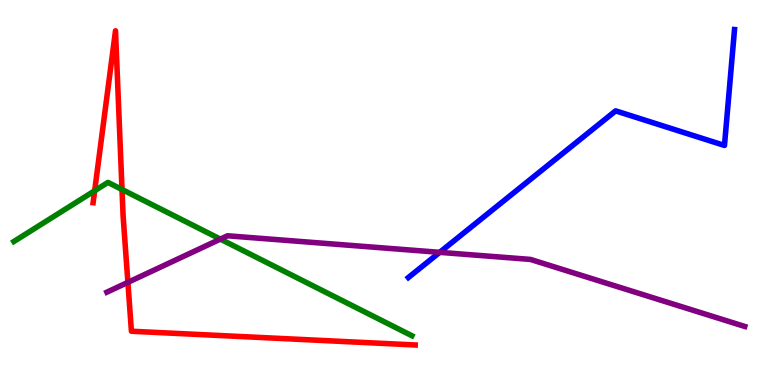[{'lines': ['blue', 'red'], 'intersections': []}, {'lines': ['green', 'red'], 'intersections': [{'x': 1.22, 'y': 5.04}, {'x': 1.57, 'y': 5.08}]}, {'lines': ['purple', 'red'], 'intersections': [{'x': 1.65, 'y': 2.67}]}, {'lines': ['blue', 'green'], 'intersections': []}, {'lines': ['blue', 'purple'], 'intersections': [{'x': 5.67, 'y': 3.45}]}, {'lines': ['green', 'purple'], 'intersections': [{'x': 2.84, 'y': 3.79}]}]